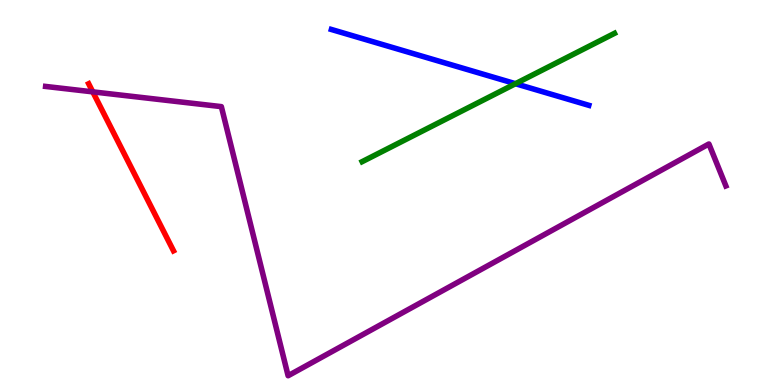[{'lines': ['blue', 'red'], 'intersections': []}, {'lines': ['green', 'red'], 'intersections': []}, {'lines': ['purple', 'red'], 'intersections': [{'x': 1.2, 'y': 7.61}]}, {'lines': ['blue', 'green'], 'intersections': [{'x': 6.65, 'y': 7.83}]}, {'lines': ['blue', 'purple'], 'intersections': []}, {'lines': ['green', 'purple'], 'intersections': []}]